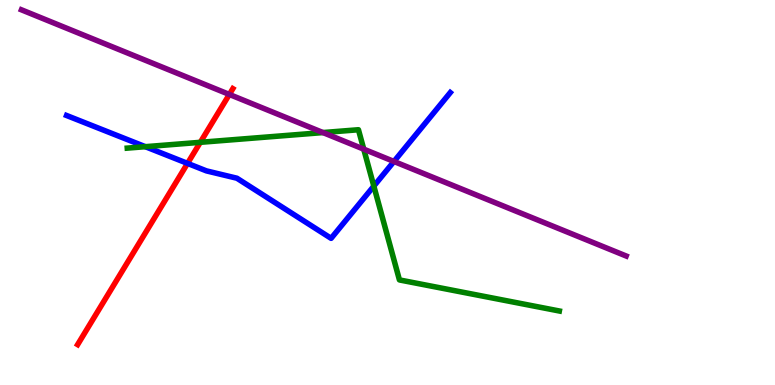[{'lines': ['blue', 'red'], 'intersections': [{'x': 2.42, 'y': 5.76}]}, {'lines': ['green', 'red'], 'intersections': [{'x': 2.58, 'y': 6.3}]}, {'lines': ['purple', 'red'], 'intersections': [{'x': 2.96, 'y': 7.55}]}, {'lines': ['blue', 'green'], 'intersections': [{'x': 1.88, 'y': 6.19}, {'x': 4.82, 'y': 5.17}]}, {'lines': ['blue', 'purple'], 'intersections': [{'x': 5.08, 'y': 5.81}]}, {'lines': ['green', 'purple'], 'intersections': [{'x': 4.17, 'y': 6.56}, {'x': 4.69, 'y': 6.13}]}]